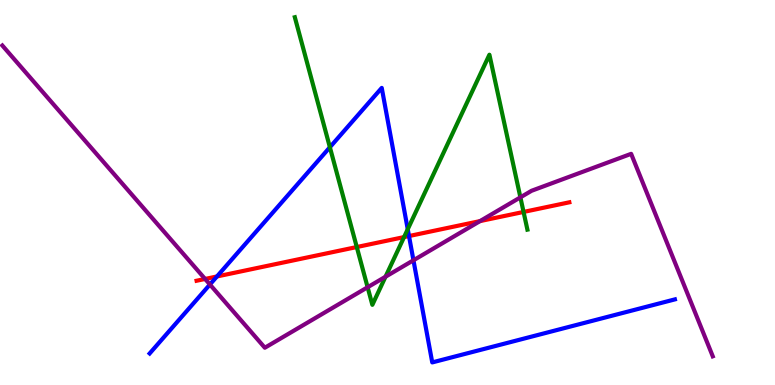[{'lines': ['blue', 'red'], 'intersections': [{'x': 2.8, 'y': 2.82}, {'x': 5.28, 'y': 3.87}]}, {'lines': ['green', 'red'], 'intersections': [{'x': 4.6, 'y': 3.58}, {'x': 5.21, 'y': 3.84}, {'x': 6.76, 'y': 4.5}]}, {'lines': ['purple', 'red'], 'intersections': [{'x': 2.65, 'y': 2.75}, {'x': 6.19, 'y': 4.26}]}, {'lines': ['blue', 'green'], 'intersections': [{'x': 4.26, 'y': 6.18}, {'x': 5.26, 'y': 4.05}]}, {'lines': ['blue', 'purple'], 'intersections': [{'x': 2.71, 'y': 2.61}, {'x': 5.33, 'y': 3.24}]}, {'lines': ['green', 'purple'], 'intersections': [{'x': 4.74, 'y': 2.54}, {'x': 4.97, 'y': 2.81}, {'x': 6.71, 'y': 4.87}]}]